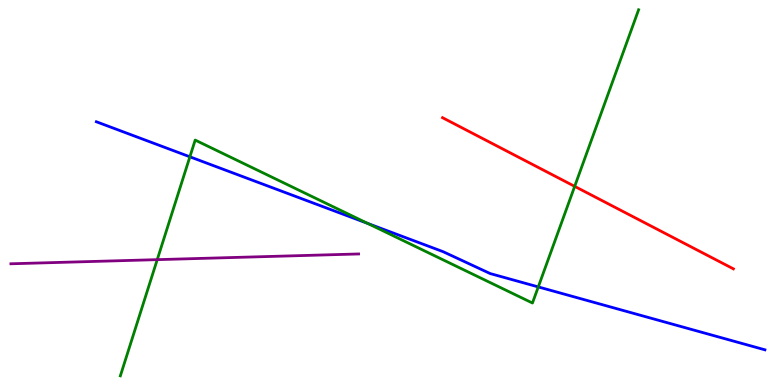[{'lines': ['blue', 'red'], 'intersections': []}, {'lines': ['green', 'red'], 'intersections': [{'x': 7.42, 'y': 5.16}]}, {'lines': ['purple', 'red'], 'intersections': []}, {'lines': ['blue', 'green'], 'intersections': [{'x': 2.45, 'y': 5.93}, {'x': 4.74, 'y': 4.2}, {'x': 6.95, 'y': 2.55}]}, {'lines': ['blue', 'purple'], 'intersections': []}, {'lines': ['green', 'purple'], 'intersections': [{'x': 2.03, 'y': 3.26}]}]